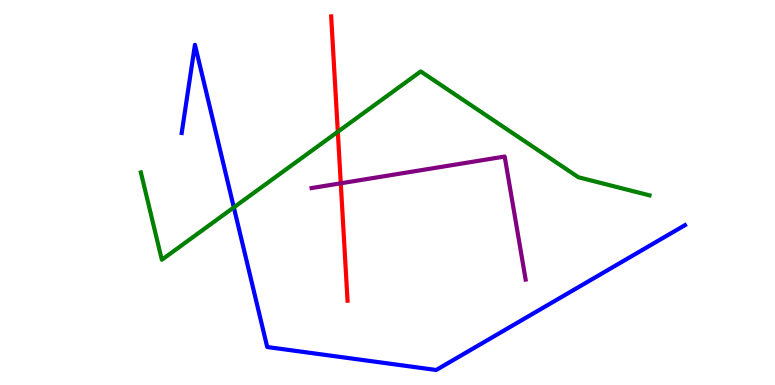[{'lines': ['blue', 'red'], 'intersections': []}, {'lines': ['green', 'red'], 'intersections': [{'x': 4.36, 'y': 6.58}]}, {'lines': ['purple', 'red'], 'intersections': [{'x': 4.4, 'y': 5.24}]}, {'lines': ['blue', 'green'], 'intersections': [{'x': 3.02, 'y': 4.61}]}, {'lines': ['blue', 'purple'], 'intersections': []}, {'lines': ['green', 'purple'], 'intersections': []}]